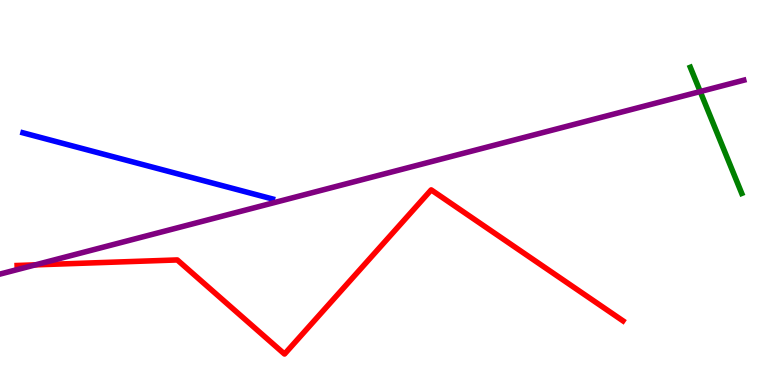[{'lines': ['blue', 'red'], 'intersections': []}, {'lines': ['green', 'red'], 'intersections': []}, {'lines': ['purple', 'red'], 'intersections': [{'x': 0.456, 'y': 3.12}]}, {'lines': ['blue', 'green'], 'intersections': []}, {'lines': ['blue', 'purple'], 'intersections': []}, {'lines': ['green', 'purple'], 'intersections': [{'x': 9.04, 'y': 7.62}]}]